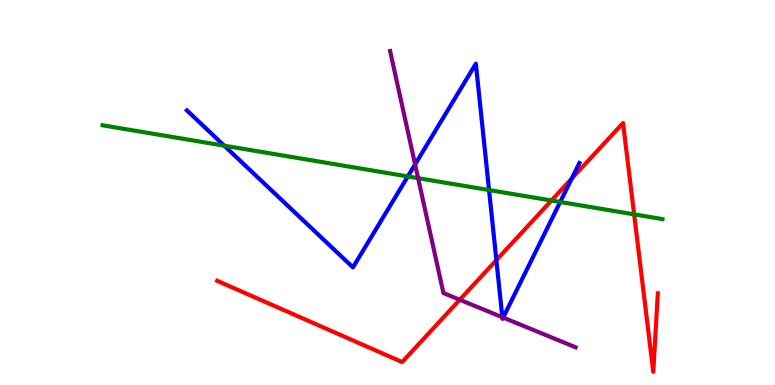[{'lines': ['blue', 'red'], 'intersections': [{'x': 6.4, 'y': 3.24}, {'x': 7.38, 'y': 5.36}]}, {'lines': ['green', 'red'], 'intersections': [{'x': 7.12, 'y': 4.79}, {'x': 8.18, 'y': 4.43}]}, {'lines': ['purple', 'red'], 'intersections': [{'x': 5.93, 'y': 2.21}]}, {'lines': ['blue', 'green'], 'intersections': [{'x': 2.89, 'y': 6.22}, {'x': 5.26, 'y': 5.42}, {'x': 6.31, 'y': 5.06}, {'x': 7.23, 'y': 4.75}]}, {'lines': ['blue', 'purple'], 'intersections': [{'x': 5.36, 'y': 5.73}, {'x': 6.48, 'y': 1.76}, {'x': 6.49, 'y': 1.75}]}, {'lines': ['green', 'purple'], 'intersections': [{'x': 5.4, 'y': 5.37}]}]